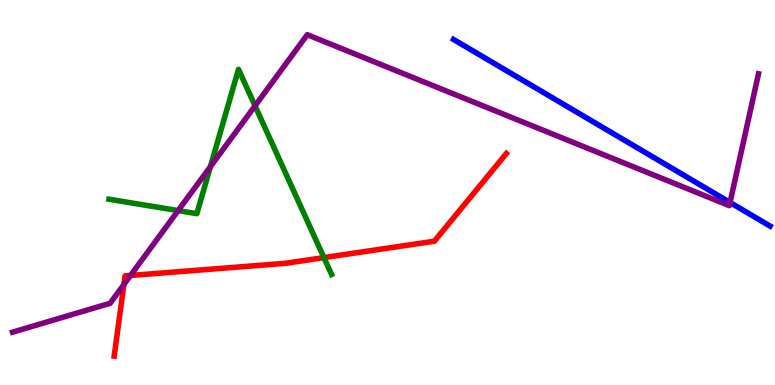[{'lines': ['blue', 'red'], 'intersections': []}, {'lines': ['green', 'red'], 'intersections': [{'x': 4.18, 'y': 3.31}]}, {'lines': ['purple', 'red'], 'intersections': [{'x': 1.6, 'y': 2.61}, {'x': 1.68, 'y': 2.84}]}, {'lines': ['blue', 'green'], 'intersections': []}, {'lines': ['blue', 'purple'], 'intersections': [{'x': 9.42, 'y': 4.74}]}, {'lines': ['green', 'purple'], 'intersections': [{'x': 2.3, 'y': 4.53}, {'x': 2.72, 'y': 5.67}, {'x': 3.29, 'y': 7.25}]}]